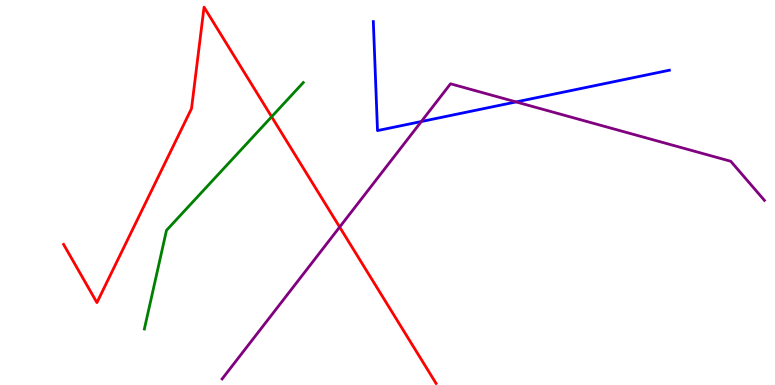[{'lines': ['blue', 'red'], 'intersections': []}, {'lines': ['green', 'red'], 'intersections': [{'x': 3.5, 'y': 6.97}]}, {'lines': ['purple', 'red'], 'intersections': [{'x': 4.38, 'y': 4.1}]}, {'lines': ['blue', 'green'], 'intersections': []}, {'lines': ['blue', 'purple'], 'intersections': [{'x': 5.44, 'y': 6.84}, {'x': 6.66, 'y': 7.35}]}, {'lines': ['green', 'purple'], 'intersections': []}]